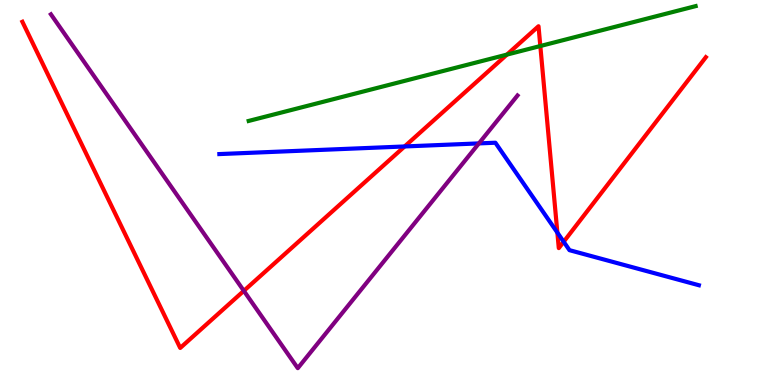[{'lines': ['blue', 'red'], 'intersections': [{'x': 5.22, 'y': 6.2}, {'x': 7.19, 'y': 3.96}, {'x': 7.27, 'y': 3.72}]}, {'lines': ['green', 'red'], 'intersections': [{'x': 6.54, 'y': 8.58}, {'x': 6.97, 'y': 8.8}]}, {'lines': ['purple', 'red'], 'intersections': [{'x': 3.15, 'y': 2.45}]}, {'lines': ['blue', 'green'], 'intersections': []}, {'lines': ['blue', 'purple'], 'intersections': [{'x': 6.18, 'y': 6.28}]}, {'lines': ['green', 'purple'], 'intersections': []}]